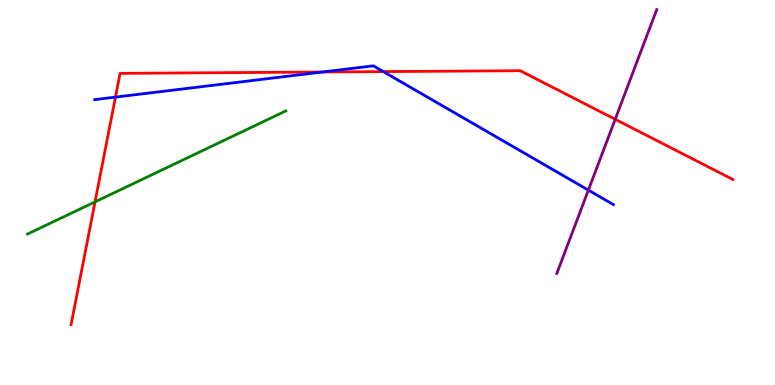[{'lines': ['blue', 'red'], 'intersections': [{'x': 1.49, 'y': 7.48}, {'x': 4.16, 'y': 8.13}, {'x': 4.95, 'y': 8.14}]}, {'lines': ['green', 'red'], 'intersections': [{'x': 1.23, 'y': 4.76}]}, {'lines': ['purple', 'red'], 'intersections': [{'x': 7.94, 'y': 6.9}]}, {'lines': ['blue', 'green'], 'intersections': []}, {'lines': ['blue', 'purple'], 'intersections': [{'x': 7.59, 'y': 5.06}]}, {'lines': ['green', 'purple'], 'intersections': []}]